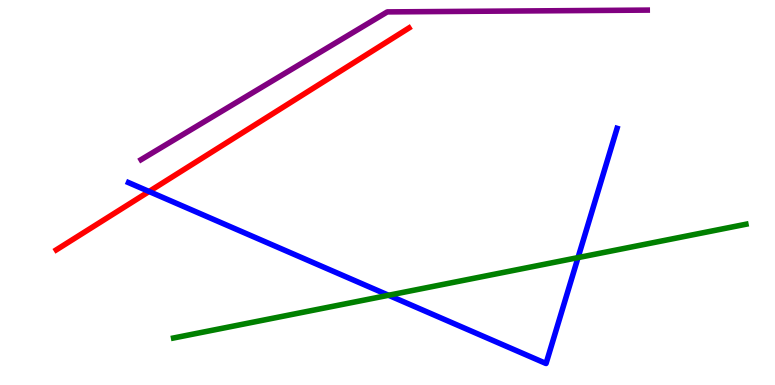[{'lines': ['blue', 'red'], 'intersections': [{'x': 1.92, 'y': 5.03}]}, {'lines': ['green', 'red'], 'intersections': []}, {'lines': ['purple', 'red'], 'intersections': []}, {'lines': ['blue', 'green'], 'intersections': [{'x': 5.01, 'y': 2.33}, {'x': 7.46, 'y': 3.31}]}, {'lines': ['blue', 'purple'], 'intersections': []}, {'lines': ['green', 'purple'], 'intersections': []}]